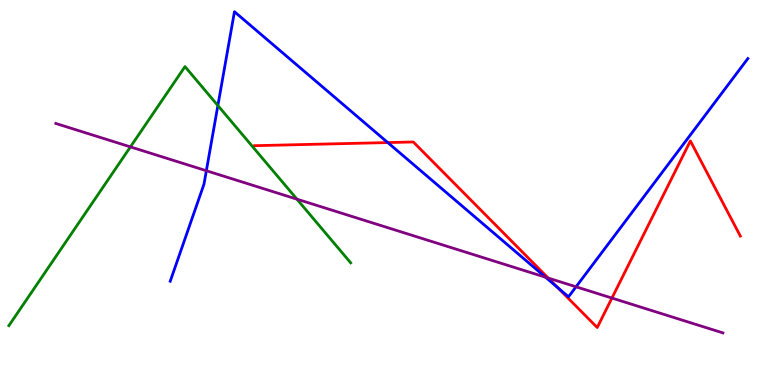[{'lines': ['blue', 'red'], 'intersections': [{'x': 5.0, 'y': 6.3}, {'x': 7.19, 'y': 2.54}]}, {'lines': ['green', 'red'], 'intersections': []}, {'lines': ['purple', 'red'], 'intersections': [{'x': 7.07, 'y': 2.78}, {'x': 7.9, 'y': 2.26}]}, {'lines': ['blue', 'green'], 'intersections': [{'x': 2.81, 'y': 7.26}]}, {'lines': ['blue', 'purple'], 'intersections': [{'x': 2.66, 'y': 5.57}, {'x': 7.04, 'y': 2.8}, {'x': 7.43, 'y': 2.55}]}, {'lines': ['green', 'purple'], 'intersections': [{'x': 1.68, 'y': 6.18}, {'x': 3.83, 'y': 4.83}]}]